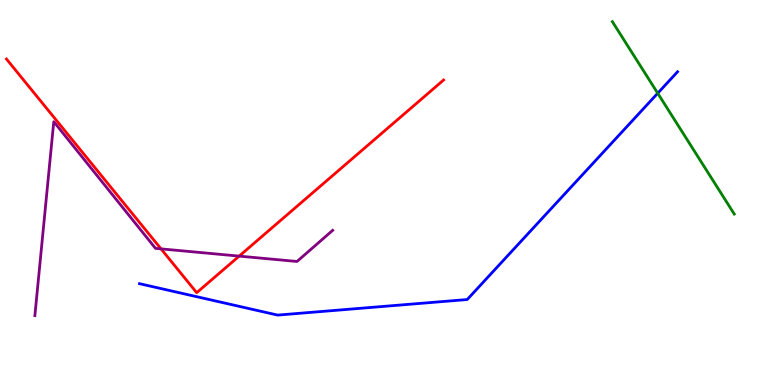[{'lines': ['blue', 'red'], 'intersections': []}, {'lines': ['green', 'red'], 'intersections': []}, {'lines': ['purple', 'red'], 'intersections': [{'x': 2.08, 'y': 3.54}, {'x': 3.09, 'y': 3.35}]}, {'lines': ['blue', 'green'], 'intersections': [{'x': 8.49, 'y': 7.58}]}, {'lines': ['blue', 'purple'], 'intersections': []}, {'lines': ['green', 'purple'], 'intersections': []}]